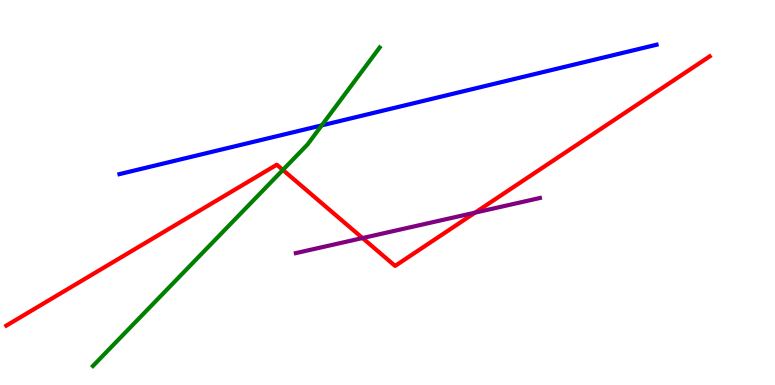[{'lines': ['blue', 'red'], 'intersections': []}, {'lines': ['green', 'red'], 'intersections': [{'x': 3.65, 'y': 5.59}]}, {'lines': ['purple', 'red'], 'intersections': [{'x': 4.68, 'y': 3.82}, {'x': 6.13, 'y': 4.48}]}, {'lines': ['blue', 'green'], 'intersections': [{'x': 4.15, 'y': 6.74}]}, {'lines': ['blue', 'purple'], 'intersections': []}, {'lines': ['green', 'purple'], 'intersections': []}]